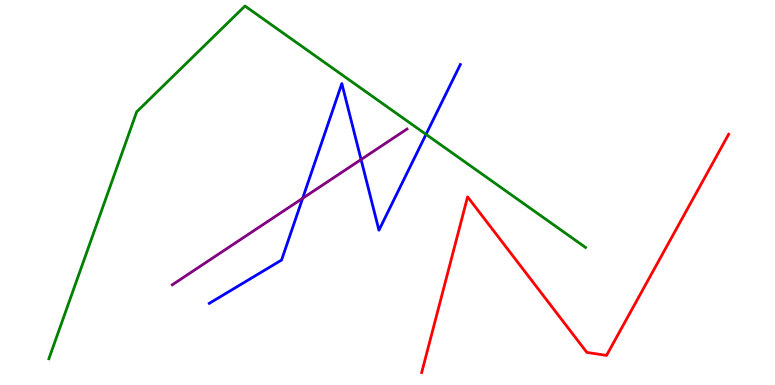[{'lines': ['blue', 'red'], 'intersections': []}, {'lines': ['green', 'red'], 'intersections': []}, {'lines': ['purple', 'red'], 'intersections': []}, {'lines': ['blue', 'green'], 'intersections': [{'x': 5.5, 'y': 6.51}]}, {'lines': ['blue', 'purple'], 'intersections': [{'x': 3.91, 'y': 4.85}, {'x': 4.66, 'y': 5.86}]}, {'lines': ['green', 'purple'], 'intersections': []}]